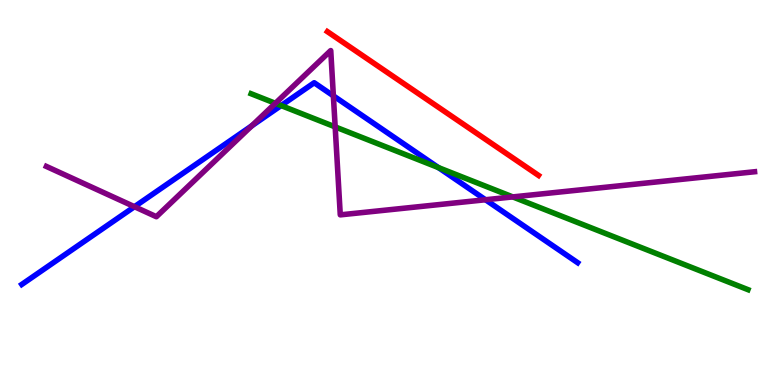[{'lines': ['blue', 'red'], 'intersections': []}, {'lines': ['green', 'red'], 'intersections': []}, {'lines': ['purple', 'red'], 'intersections': []}, {'lines': ['blue', 'green'], 'intersections': [{'x': 3.63, 'y': 7.26}, {'x': 5.66, 'y': 5.65}]}, {'lines': ['blue', 'purple'], 'intersections': [{'x': 1.74, 'y': 4.63}, {'x': 3.25, 'y': 6.73}, {'x': 4.3, 'y': 7.51}, {'x': 6.26, 'y': 4.81}]}, {'lines': ['green', 'purple'], 'intersections': [{'x': 3.55, 'y': 7.32}, {'x': 4.32, 'y': 6.7}, {'x': 6.62, 'y': 4.89}]}]